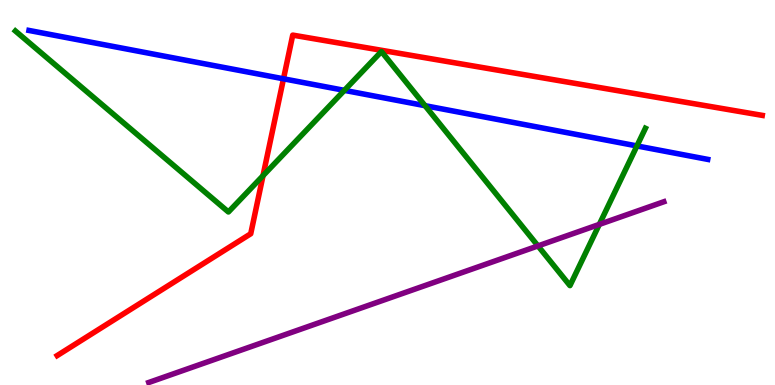[{'lines': ['blue', 'red'], 'intersections': [{'x': 3.66, 'y': 7.95}]}, {'lines': ['green', 'red'], 'intersections': [{'x': 3.39, 'y': 5.44}]}, {'lines': ['purple', 'red'], 'intersections': []}, {'lines': ['blue', 'green'], 'intersections': [{'x': 4.44, 'y': 7.65}, {'x': 5.48, 'y': 7.25}, {'x': 8.22, 'y': 6.21}]}, {'lines': ['blue', 'purple'], 'intersections': []}, {'lines': ['green', 'purple'], 'intersections': [{'x': 6.94, 'y': 3.61}, {'x': 7.73, 'y': 4.17}]}]